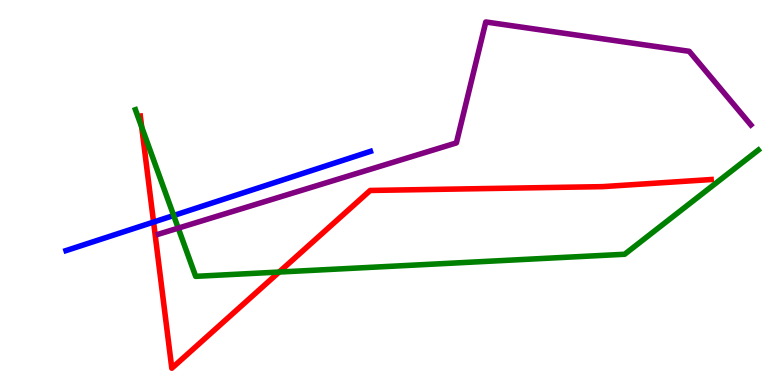[{'lines': ['blue', 'red'], 'intersections': [{'x': 1.98, 'y': 4.23}]}, {'lines': ['green', 'red'], 'intersections': [{'x': 1.83, 'y': 6.7}, {'x': 3.6, 'y': 2.93}]}, {'lines': ['purple', 'red'], 'intersections': []}, {'lines': ['blue', 'green'], 'intersections': [{'x': 2.24, 'y': 4.4}]}, {'lines': ['blue', 'purple'], 'intersections': []}, {'lines': ['green', 'purple'], 'intersections': [{'x': 2.3, 'y': 4.07}]}]